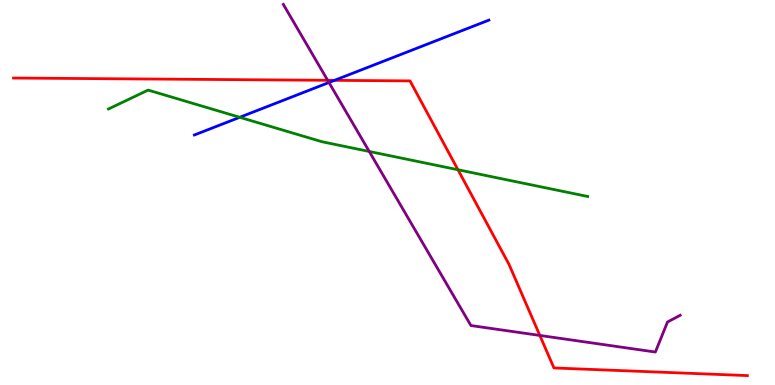[{'lines': ['blue', 'red'], 'intersections': [{'x': 4.32, 'y': 7.91}]}, {'lines': ['green', 'red'], 'intersections': [{'x': 5.91, 'y': 5.59}]}, {'lines': ['purple', 'red'], 'intersections': [{'x': 4.23, 'y': 7.91}, {'x': 6.97, 'y': 1.29}]}, {'lines': ['blue', 'green'], 'intersections': [{'x': 3.09, 'y': 6.95}]}, {'lines': ['blue', 'purple'], 'intersections': [{'x': 4.24, 'y': 7.86}]}, {'lines': ['green', 'purple'], 'intersections': [{'x': 4.76, 'y': 6.07}]}]